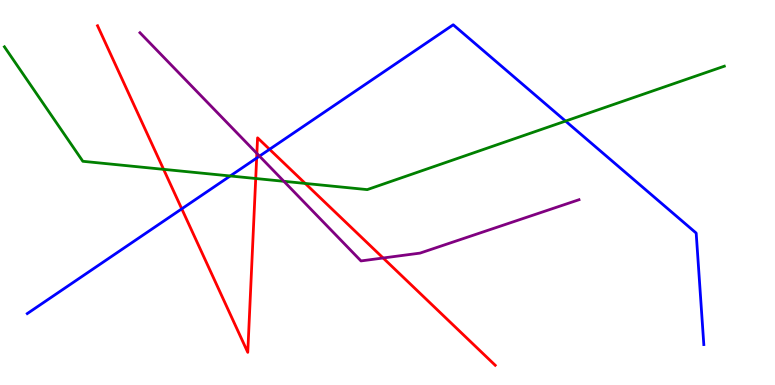[{'lines': ['blue', 'red'], 'intersections': [{'x': 2.35, 'y': 4.58}, {'x': 3.31, 'y': 5.89}, {'x': 3.48, 'y': 6.12}]}, {'lines': ['green', 'red'], 'intersections': [{'x': 2.11, 'y': 5.6}, {'x': 3.3, 'y': 5.36}, {'x': 3.94, 'y': 5.24}]}, {'lines': ['purple', 'red'], 'intersections': [{'x': 3.31, 'y': 6.01}, {'x': 4.94, 'y': 3.3}]}, {'lines': ['blue', 'green'], 'intersections': [{'x': 2.97, 'y': 5.43}, {'x': 7.3, 'y': 6.86}]}, {'lines': ['blue', 'purple'], 'intersections': [{'x': 3.35, 'y': 5.94}]}, {'lines': ['green', 'purple'], 'intersections': [{'x': 3.66, 'y': 5.29}]}]